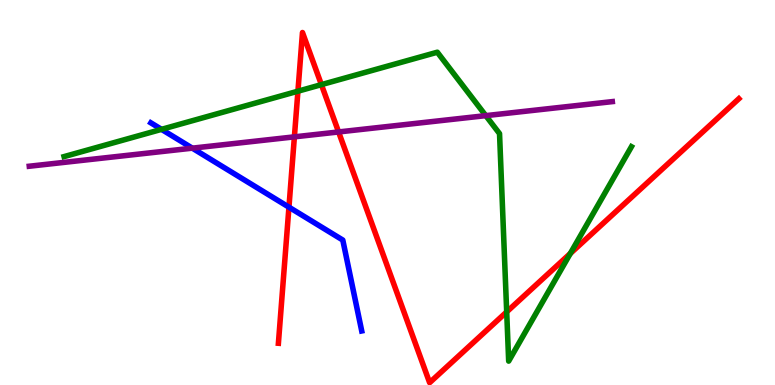[{'lines': ['blue', 'red'], 'intersections': [{'x': 3.73, 'y': 4.62}]}, {'lines': ['green', 'red'], 'intersections': [{'x': 3.84, 'y': 7.63}, {'x': 4.15, 'y': 7.8}, {'x': 6.54, 'y': 1.9}, {'x': 7.36, 'y': 3.42}]}, {'lines': ['purple', 'red'], 'intersections': [{'x': 3.8, 'y': 6.45}, {'x': 4.37, 'y': 6.57}]}, {'lines': ['blue', 'green'], 'intersections': [{'x': 2.08, 'y': 6.64}]}, {'lines': ['blue', 'purple'], 'intersections': [{'x': 2.48, 'y': 6.15}]}, {'lines': ['green', 'purple'], 'intersections': [{'x': 6.27, 'y': 7.0}]}]